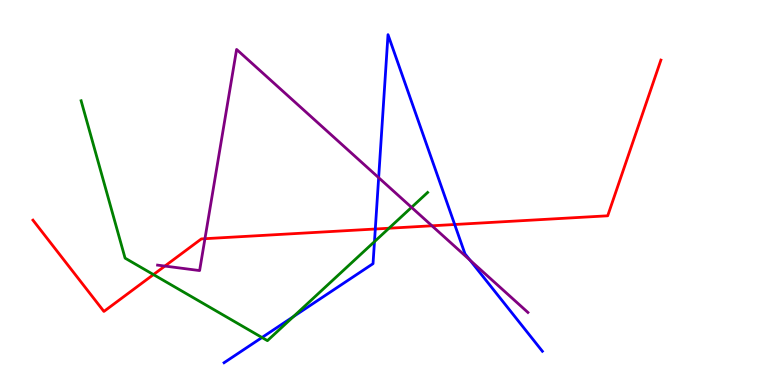[{'lines': ['blue', 'red'], 'intersections': [{'x': 4.84, 'y': 4.05}, {'x': 5.87, 'y': 4.17}]}, {'lines': ['green', 'red'], 'intersections': [{'x': 1.98, 'y': 2.87}, {'x': 5.02, 'y': 4.07}]}, {'lines': ['purple', 'red'], 'intersections': [{'x': 2.13, 'y': 3.09}, {'x': 2.64, 'y': 3.8}, {'x': 5.57, 'y': 4.14}]}, {'lines': ['blue', 'green'], 'intersections': [{'x': 3.38, 'y': 1.23}, {'x': 3.79, 'y': 1.78}, {'x': 4.83, 'y': 3.72}]}, {'lines': ['blue', 'purple'], 'intersections': [{'x': 4.89, 'y': 5.38}, {'x': 6.06, 'y': 3.24}]}, {'lines': ['green', 'purple'], 'intersections': [{'x': 5.31, 'y': 4.61}]}]